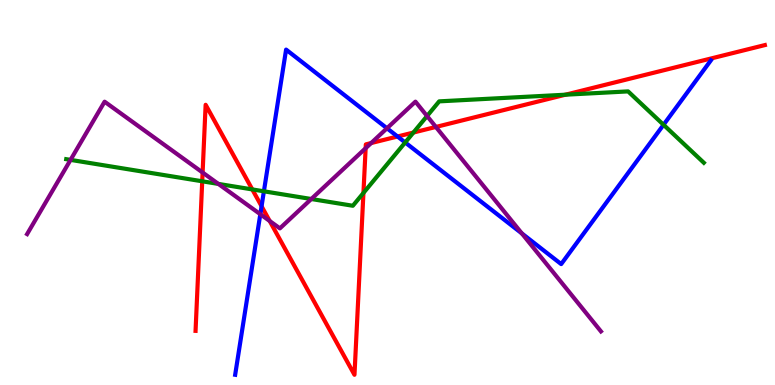[{'lines': ['blue', 'red'], 'intersections': [{'x': 3.38, 'y': 4.64}, {'x': 5.13, 'y': 6.45}]}, {'lines': ['green', 'red'], 'intersections': [{'x': 2.61, 'y': 5.29}, {'x': 3.26, 'y': 5.08}, {'x': 4.69, 'y': 4.99}, {'x': 5.33, 'y': 6.56}, {'x': 7.3, 'y': 7.54}]}, {'lines': ['purple', 'red'], 'intersections': [{'x': 2.61, 'y': 5.52}, {'x': 3.48, 'y': 4.26}, {'x': 4.72, 'y': 6.15}, {'x': 4.79, 'y': 6.28}, {'x': 5.62, 'y': 6.7}]}, {'lines': ['blue', 'green'], 'intersections': [{'x': 3.41, 'y': 5.03}, {'x': 5.23, 'y': 6.3}, {'x': 8.56, 'y': 6.76}]}, {'lines': ['blue', 'purple'], 'intersections': [{'x': 3.36, 'y': 4.44}, {'x': 4.99, 'y': 6.67}, {'x': 6.73, 'y': 3.94}]}, {'lines': ['green', 'purple'], 'intersections': [{'x': 0.91, 'y': 5.85}, {'x': 2.82, 'y': 5.22}, {'x': 4.02, 'y': 4.83}, {'x': 5.51, 'y': 6.99}]}]